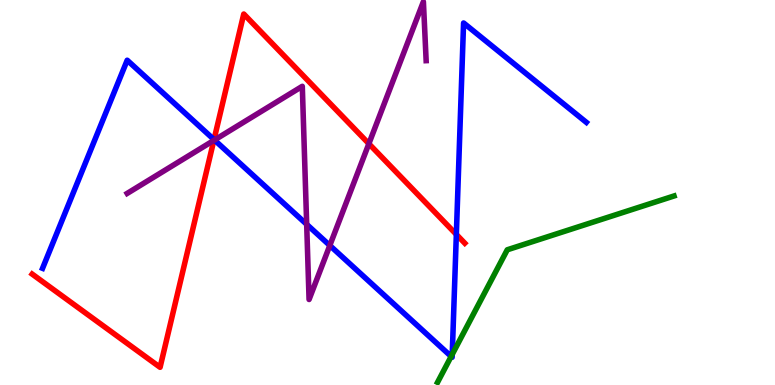[{'lines': ['blue', 'red'], 'intersections': [{'x': 2.76, 'y': 6.37}, {'x': 5.89, 'y': 3.91}]}, {'lines': ['green', 'red'], 'intersections': []}, {'lines': ['purple', 'red'], 'intersections': [{'x': 2.76, 'y': 6.35}, {'x': 4.76, 'y': 6.27}]}, {'lines': ['blue', 'green'], 'intersections': [{'x': 5.82, 'y': 0.742}, {'x': 5.84, 'y': 0.794}]}, {'lines': ['blue', 'purple'], 'intersections': [{'x': 2.77, 'y': 6.36}, {'x': 3.96, 'y': 4.17}, {'x': 4.26, 'y': 3.62}]}, {'lines': ['green', 'purple'], 'intersections': []}]